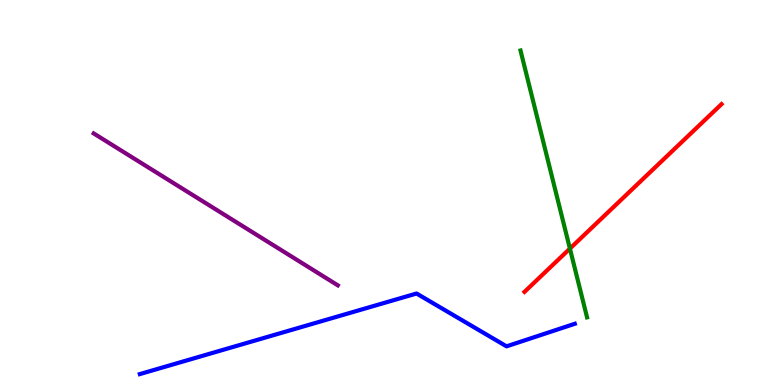[{'lines': ['blue', 'red'], 'intersections': []}, {'lines': ['green', 'red'], 'intersections': [{'x': 7.35, 'y': 3.54}]}, {'lines': ['purple', 'red'], 'intersections': []}, {'lines': ['blue', 'green'], 'intersections': []}, {'lines': ['blue', 'purple'], 'intersections': []}, {'lines': ['green', 'purple'], 'intersections': []}]